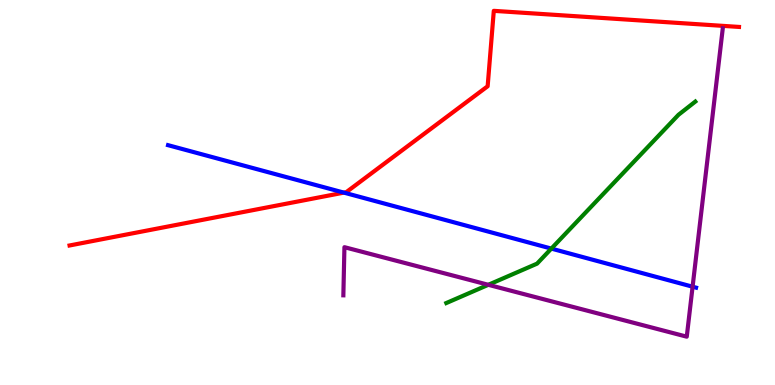[{'lines': ['blue', 'red'], 'intersections': [{'x': 4.44, 'y': 5.0}]}, {'lines': ['green', 'red'], 'intersections': []}, {'lines': ['purple', 'red'], 'intersections': []}, {'lines': ['blue', 'green'], 'intersections': [{'x': 7.11, 'y': 3.54}]}, {'lines': ['blue', 'purple'], 'intersections': [{'x': 8.94, 'y': 2.55}]}, {'lines': ['green', 'purple'], 'intersections': [{'x': 6.3, 'y': 2.6}]}]